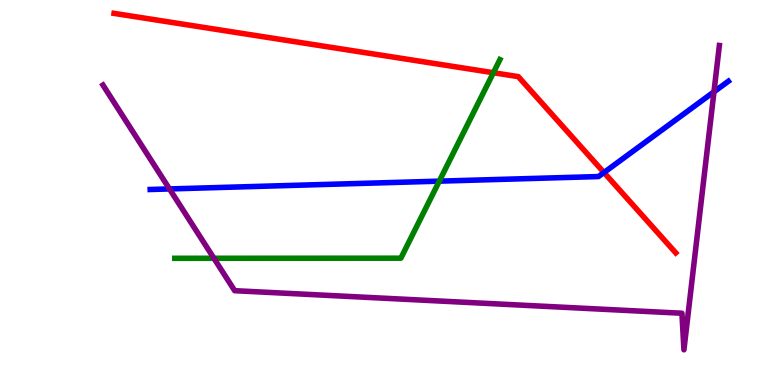[{'lines': ['blue', 'red'], 'intersections': [{'x': 7.79, 'y': 5.52}]}, {'lines': ['green', 'red'], 'intersections': [{'x': 6.37, 'y': 8.11}]}, {'lines': ['purple', 'red'], 'intersections': []}, {'lines': ['blue', 'green'], 'intersections': [{'x': 5.67, 'y': 5.29}]}, {'lines': ['blue', 'purple'], 'intersections': [{'x': 2.19, 'y': 5.09}, {'x': 9.21, 'y': 7.61}]}, {'lines': ['green', 'purple'], 'intersections': [{'x': 2.76, 'y': 3.29}]}]